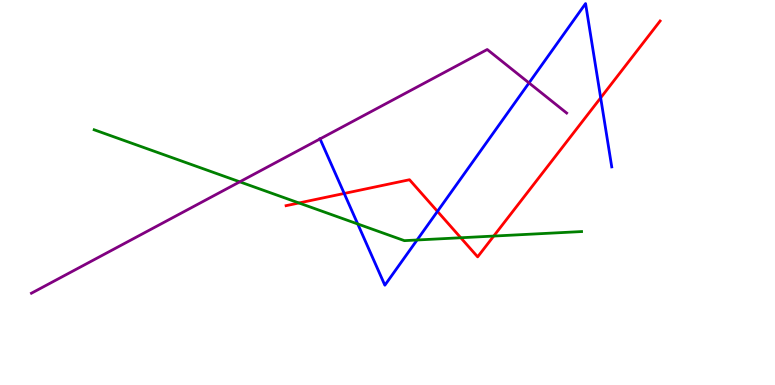[{'lines': ['blue', 'red'], 'intersections': [{'x': 4.44, 'y': 4.98}, {'x': 5.64, 'y': 4.51}, {'x': 7.75, 'y': 7.46}]}, {'lines': ['green', 'red'], 'intersections': [{'x': 3.86, 'y': 4.73}, {'x': 5.95, 'y': 3.82}, {'x': 6.37, 'y': 3.87}]}, {'lines': ['purple', 'red'], 'intersections': []}, {'lines': ['blue', 'green'], 'intersections': [{'x': 4.62, 'y': 4.18}, {'x': 5.38, 'y': 3.77}]}, {'lines': ['blue', 'purple'], 'intersections': [{'x': 4.13, 'y': 6.39}, {'x': 6.83, 'y': 7.85}]}, {'lines': ['green', 'purple'], 'intersections': [{'x': 3.09, 'y': 5.28}]}]